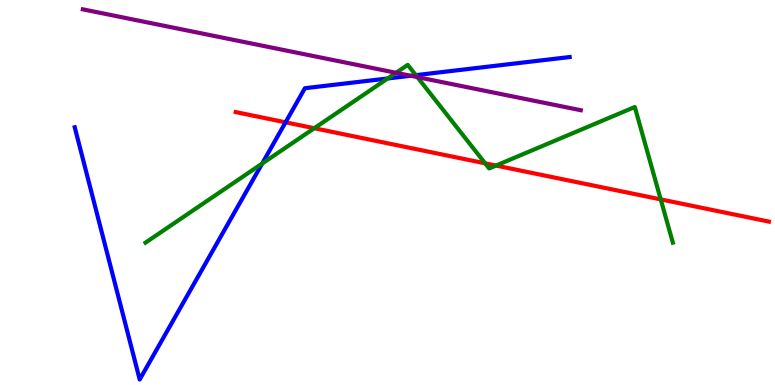[{'lines': ['blue', 'red'], 'intersections': [{'x': 3.68, 'y': 6.82}]}, {'lines': ['green', 'red'], 'intersections': [{'x': 4.06, 'y': 6.67}, {'x': 6.26, 'y': 5.76}, {'x': 6.4, 'y': 5.7}, {'x': 8.53, 'y': 4.82}]}, {'lines': ['purple', 'red'], 'intersections': []}, {'lines': ['blue', 'green'], 'intersections': [{'x': 3.38, 'y': 5.75}, {'x': 5.0, 'y': 7.96}, {'x': 5.37, 'y': 8.05}]}, {'lines': ['blue', 'purple'], 'intersections': [{'x': 5.3, 'y': 8.03}]}, {'lines': ['green', 'purple'], 'intersections': [{'x': 5.11, 'y': 8.11}, {'x': 5.39, 'y': 8.0}]}]